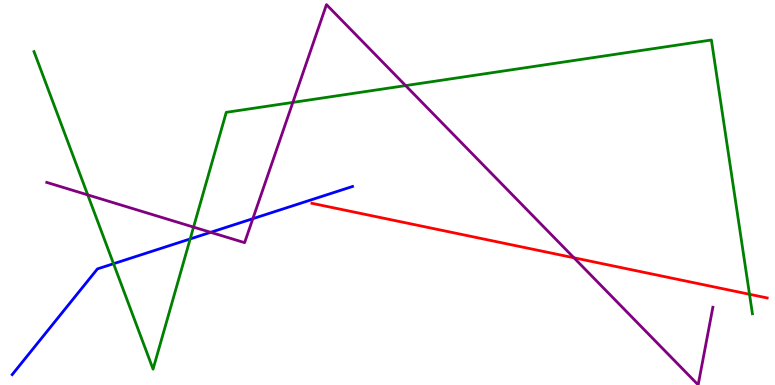[{'lines': ['blue', 'red'], 'intersections': []}, {'lines': ['green', 'red'], 'intersections': [{'x': 9.67, 'y': 2.36}]}, {'lines': ['purple', 'red'], 'intersections': [{'x': 7.41, 'y': 3.3}]}, {'lines': ['blue', 'green'], 'intersections': [{'x': 1.47, 'y': 3.15}, {'x': 2.45, 'y': 3.79}]}, {'lines': ['blue', 'purple'], 'intersections': [{'x': 2.72, 'y': 3.97}, {'x': 3.26, 'y': 4.32}]}, {'lines': ['green', 'purple'], 'intersections': [{'x': 1.13, 'y': 4.94}, {'x': 2.5, 'y': 4.1}, {'x': 3.78, 'y': 7.34}, {'x': 5.23, 'y': 7.78}]}]